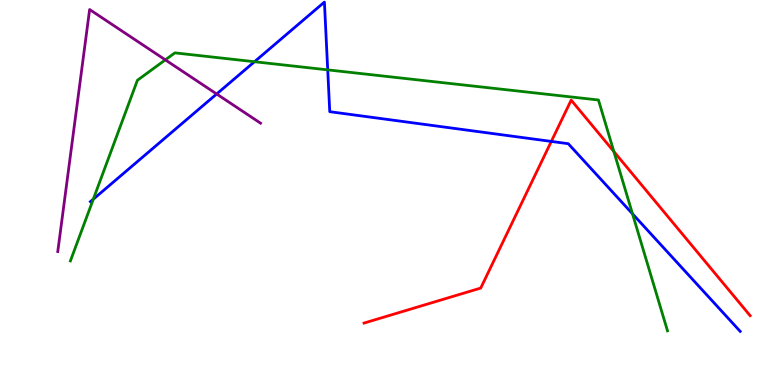[{'lines': ['blue', 'red'], 'intersections': [{'x': 7.11, 'y': 6.33}]}, {'lines': ['green', 'red'], 'intersections': [{'x': 7.92, 'y': 6.06}]}, {'lines': ['purple', 'red'], 'intersections': []}, {'lines': ['blue', 'green'], 'intersections': [{'x': 1.2, 'y': 4.83}, {'x': 3.28, 'y': 8.4}, {'x': 4.23, 'y': 8.19}, {'x': 8.16, 'y': 4.45}]}, {'lines': ['blue', 'purple'], 'intersections': [{'x': 2.8, 'y': 7.56}]}, {'lines': ['green', 'purple'], 'intersections': [{'x': 2.13, 'y': 8.45}]}]